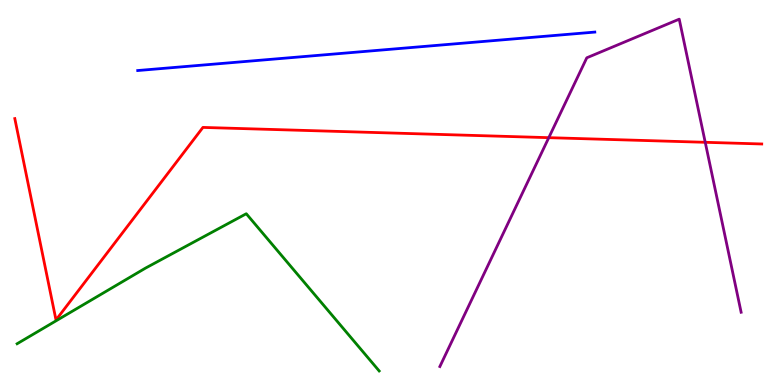[{'lines': ['blue', 'red'], 'intersections': []}, {'lines': ['green', 'red'], 'intersections': []}, {'lines': ['purple', 'red'], 'intersections': [{'x': 7.08, 'y': 6.42}, {'x': 9.1, 'y': 6.3}]}, {'lines': ['blue', 'green'], 'intersections': []}, {'lines': ['blue', 'purple'], 'intersections': []}, {'lines': ['green', 'purple'], 'intersections': []}]